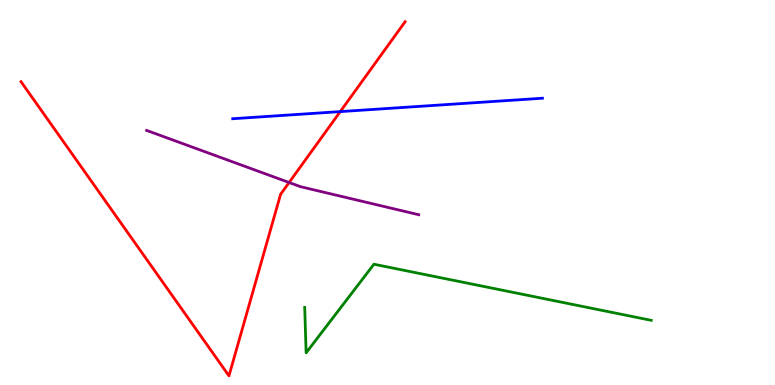[{'lines': ['blue', 'red'], 'intersections': [{'x': 4.39, 'y': 7.1}]}, {'lines': ['green', 'red'], 'intersections': []}, {'lines': ['purple', 'red'], 'intersections': [{'x': 3.73, 'y': 5.26}]}, {'lines': ['blue', 'green'], 'intersections': []}, {'lines': ['blue', 'purple'], 'intersections': []}, {'lines': ['green', 'purple'], 'intersections': []}]